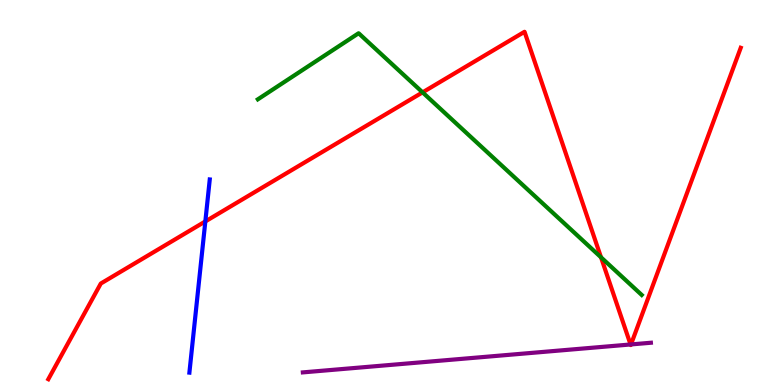[{'lines': ['blue', 'red'], 'intersections': [{'x': 2.65, 'y': 4.25}]}, {'lines': ['green', 'red'], 'intersections': [{'x': 5.45, 'y': 7.6}, {'x': 7.75, 'y': 3.32}]}, {'lines': ['purple', 'red'], 'intersections': [{'x': 8.14, 'y': 1.05}, {'x': 8.14, 'y': 1.05}]}, {'lines': ['blue', 'green'], 'intersections': []}, {'lines': ['blue', 'purple'], 'intersections': []}, {'lines': ['green', 'purple'], 'intersections': []}]